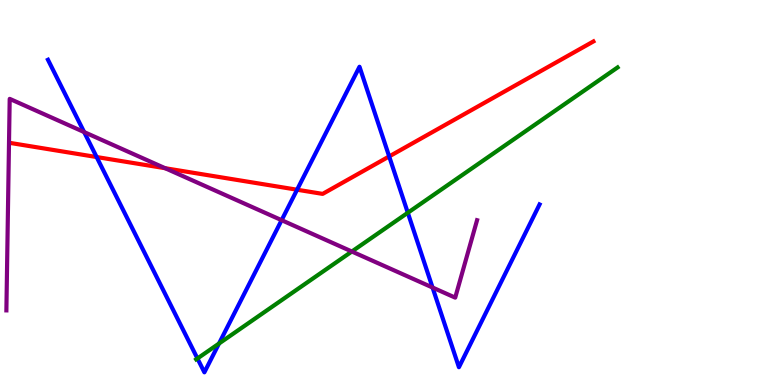[{'lines': ['blue', 'red'], 'intersections': [{'x': 1.25, 'y': 5.92}, {'x': 3.83, 'y': 5.07}, {'x': 5.02, 'y': 5.94}]}, {'lines': ['green', 'red'], 'intersections': []}, {'lines': ['purple', 'red'], 'intersections': [{'x': 2.13, 'y': 5.63}]}, {'lines': ['blue', 'green'], 'intersections': [{'x': 2.55, 'y': 0.689}, {'x': 2.83, 'y': 1.08}, {'x': 5.26, 'y': 4.47}]}, {'lines': ['blue', 'purple'], 'intersections': [{'x': 1.09, 'y': 6.57}, {'x': 3.63, 'y': 4.28}, {'x': 5.58, 'y': 2.53}]}, {'lines': ['green', 'purple'], 'intersections': [{'x': 4.54, 'y': 3.47}]}]